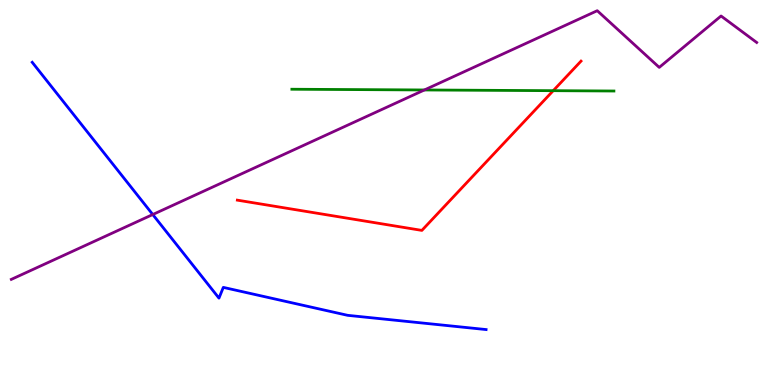[{'lines': ['blue', 'red'], 'intersections': []}, {'lines': ['green', 'red'], 'intersections': [{'x': 7.14, 'y': 7.64}]}, {'lines': ['purple', 'red'], 'intersections': []}, {'lines': ['blue', 'green'], 'intersections': []}, {'lines': ['blue', 'purple'], 'intersections': [{'x': 1.97, 'y': 4.43}]}, {'lines': ['green', 'purple'], 'intersections': [{'x': 5.48, 'y': 7.66}]}]